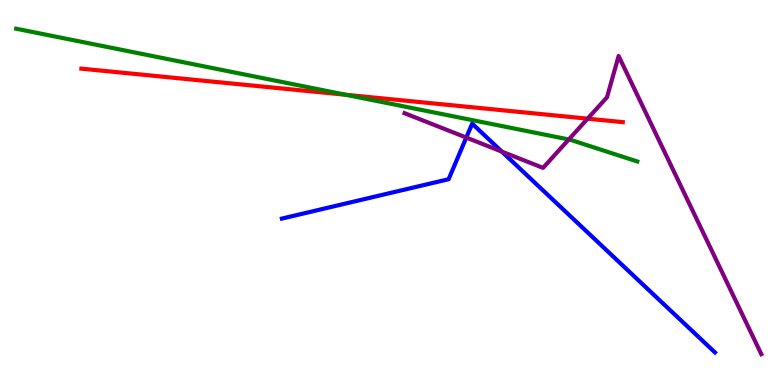[{'lines': ['blue', 'red'], 'intersections': []}, {'lines': ['green', 'red'], 'intersections': [{'x': 4.46, 'y': 7.54}]}, {'lines': ['purple', 'red'], 'intersections': [{'x': 7.58, 'y': 6.92}]}, {'lines': ['blue', 'green'], 'intersections': []}, {'lines': ['blue', 'purple'], 'intersections': [{'x': 6.02, 'y': 6.43}, {'x': 6.48, 'y': 6.06}]}, {'lines': ['green', 'purple'], 'intersections': [{'x': 7.34, 'y': 6.38}]}]